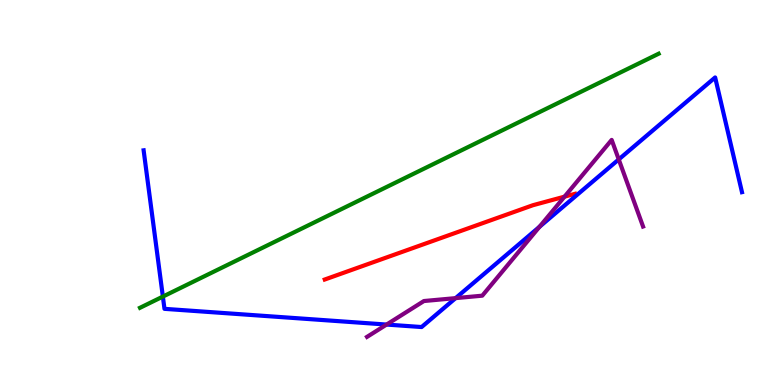[{'lines': ['blue', 'red'], 'intersections': []}, {'lines': ['green', 'red'], 'intersections': []}, {'lines': ['purple', 'red'], 'intersections': [{'x': 7.28, 'y': 4.89}]}, {'lines': ['blue', 'green'], 'intersections': [{'x': 2.1, 'y': 2.3}]}, {'lines': ['blue', 'purple'], 'intersections': [{'x': 4.99, 'y': 1.57}, {'x': 5.88, 'y': 2.26}, {'x': 6.96, 'y': 4.11}, {'x': 7.98, 'y': 5.86}]}, {'lines': ['green', 'purple'], 'intersections': []}]